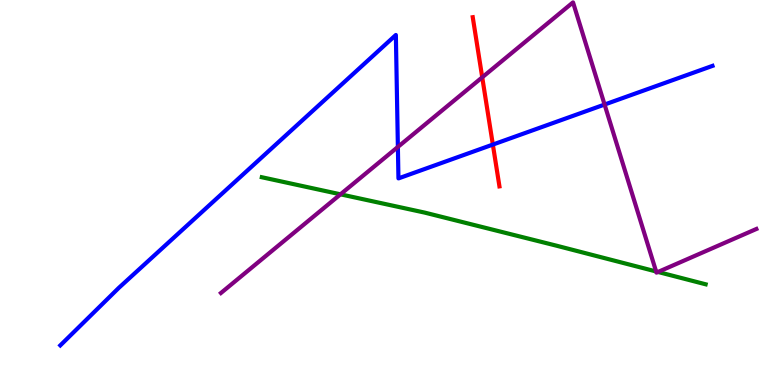[{'lines': ['blue', 'red'], 'intersections': [{'x': 6.36, 'y': 6.24}]}, {'lines': ['green', 'red'], 'intersections': []}, {'lines': ['purple', 'red'], 'intersections': [{'x': 6.22, 'y': 7.99}]}, {'lines': ['blue', 'green'], 'intersections': []}, {'lines': ['blue', 'purple'], 'intersections': [{'x': 5.13, 'y': 6.18}, {'x': 7.8, 'y': 7.28}]}, {'lines': ['green', 'purple'], 'intersections': [{'x': 4.39, 'y': 4.95}, {'x': 8.47, 'y': 2.95}, {'x': 8.49, 'y': 2.94}]}]